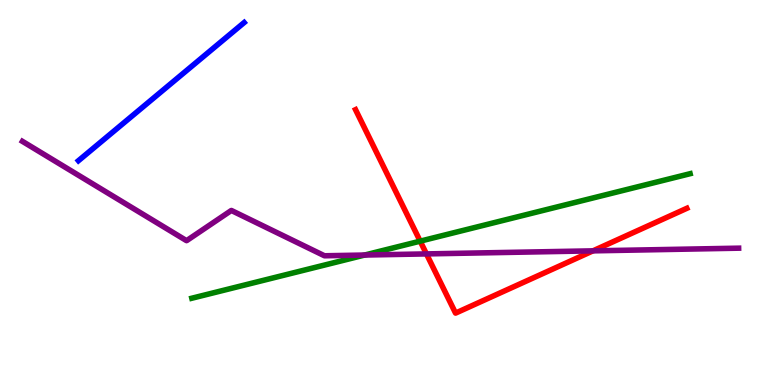[{'lines': ['blue', 'red'], 'intersections': []}, {'lines': ['green', 'red'], 'intersections': [{'x': 5.42, 'y': 3.74}]}, {'lines': ['purple', 'red'], 'intersections': [{'x': 5.5, 'y': 3.41}, {'x': 7.65, 'y': 3.48}]}, {'lines': ['blue', 'green'], 'intersections': []}, {'lines': ['blue', 'purple'], 'intersections': []}, {'lines': ['green', 'purple'], 'intersections': [{'x': 4.71, 'y': 3.38}]}]